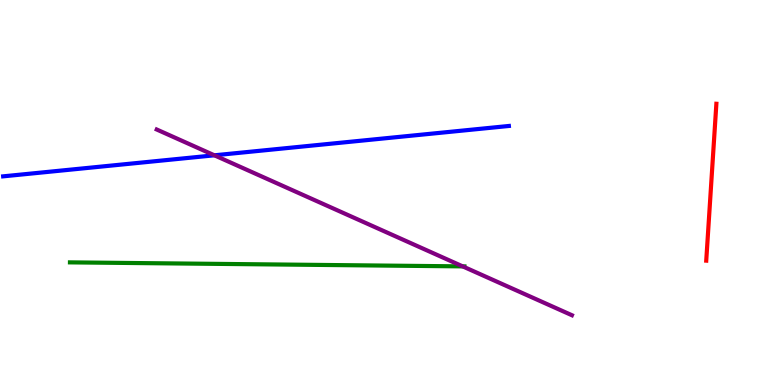[{'lines': ['blue', 'red'], 'intersections': []}, {'lines': ['green', 'red'], 'intersections': []}, {'lines': ['purple', 'red'], 'intersections': []}, {'lines': ['blue', 'green'], 'intersections': []}, {'lines': ['blue', 'purple'], 'intersections': [{'x': 2.77, 'y': 5.97}]}, {'lines': ['green', 'purple'], 'intersections': [{'x': 5.97, 'y': 3.08}]}]